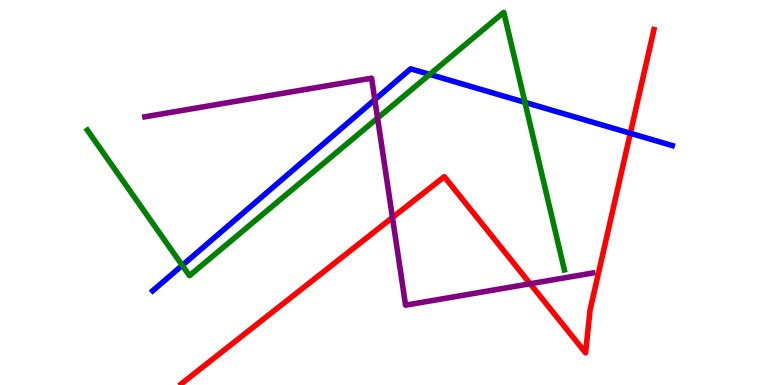[{'lines': ['blue', 'red'], 'intersections': [{'x': 8.13, 'y': 6.54}]}, {'lines': ['green', 'red'], 'intersections': []}, {'lines': ['purple', 'red'], 'intersections': [{'x': 5.06, 'y': 4.35}, {'x': 6.84, 'y': 2.63}]}, {'lines': ['blue', 'green'], 'intersections': [{'x': 2.35, 'y': 3.11}, {'x': 5.54, 'y': 8.07}, {'x': 6.77, 'y': 7.34}]}, {'lines': ['blue', 'purple'], 'intersections': [{'x': 4.84, 'y': 7.41}]}, {'lines': ['green', 'purple'], 'intersections': [{'x': 4.87, 'y': 6.93}]}]